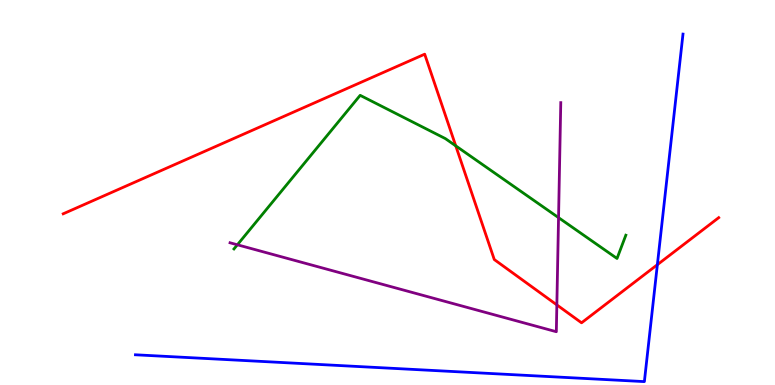[{'lines': ['blue', 'red'], 'intersections': [{'x': 8.48, 'y': 3.12}]}, {'lines': ['green', 'red'], 'intersections': [{'x': 5.88, 'y': 6.21}]}, {'lines': ['purple', 'red'], 'intersections': [{'x': 7.19, 'y': 2.08}]}, {'lines': ['blue', 'green'], 'intersections': []}, {'lines': ['blue', 'purple'], 'intersections': []}, {'lines': ['green', 'purple'], 'intersections': [{'x': 3.06, 'y': 3.64}, {'x': 7.21, 'y': 4.35}]}]